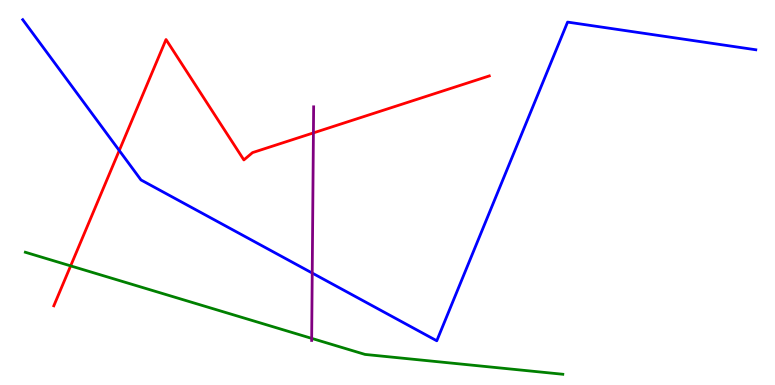[{'lines': ['blue', 'red'], 'intersections': [{'x': 1.54, 'y': 6.09}]}, {'lines': ['green', 'red'], 'intersections': [{'x': 0.912, 'y': 3.09}]}, {'lines': ['purple', 'red'], 'intersections': [{'x': 4.04, 'y': 6.55}]}, {'lines': ['blue', 'green'], 'intersections': []}, {'lines': ['blue', 'purple'], 'intersections': [{'x': 4.03, 'y': 2.91}]}, {'lines': ['green', 'purple'], 'intersections': [{'x': 4.02, 'y': 1.21}]}]